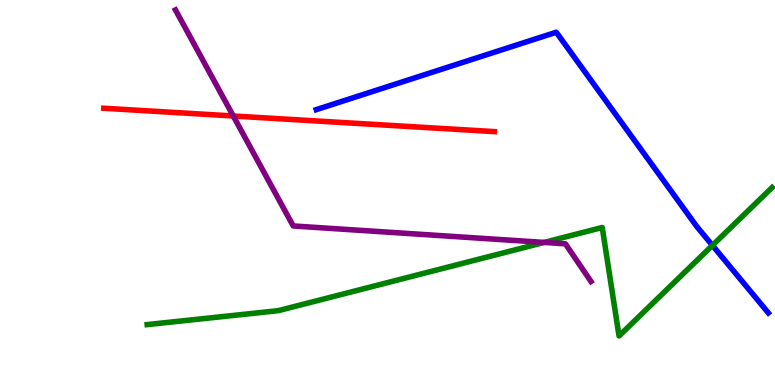[{'lines': ['blue', 'red'], 'intersections': []}, {'lines': ['green', 'red'], 'intersections': []}, {'lines': ['purple', 'red'], 'intersections': [{'x': 3.01, 'y': 6.99}]}, {'lines': ['blue', 'green'], 'intersections': [{'x': 9.19, 'y': 3.63}]}, {'lines': ['blue', 'purple'], 'intersections': []}, {'lines': ['green', 'purple'], 'intersections': [{'x': 7.02, 'y': 3.7}]}]